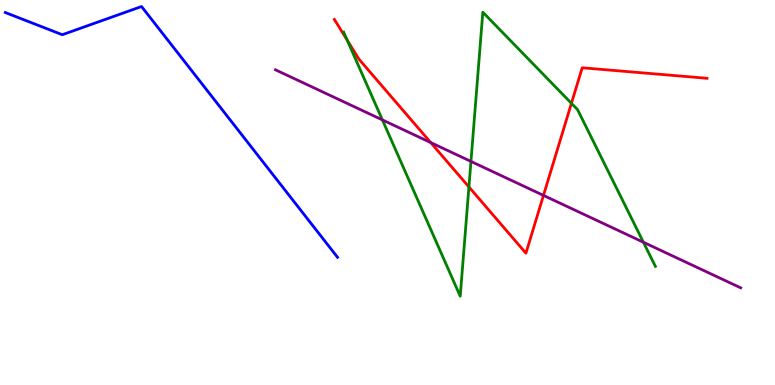[{'lines': ['blue', 'red'], 'intersections': []}, {'lines': ['green', 'red'], 'intersections': [{'x': 4.48, 'y': 8.96}, {'x': 6.05, 'y': 5.14}, {'x': 7.37, 'y': 7.32}]}, {'lines': ['purple', 'red'], 'intersections': [{'x': 5.56, 'y': 6.3}, {'x': 7.01, 'y': 4.92}]}, {'lines': ['blue', 'green'], 'intersections': []}, {'lines': ['blue', 'purple'], 'intersections': []}, {'lines': ['green', 'purple'], 'intersections': [{'x': 4.93, 'y': 6.89}, {'x': 6.08, 'y': 5.81}, {'x': 8.3, 'y': 3.71}]}]